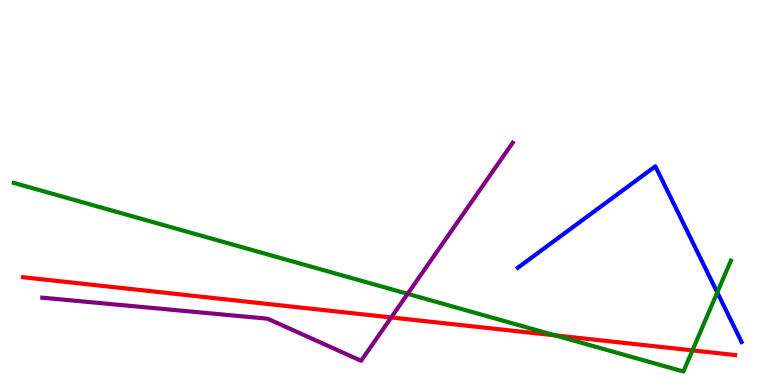[{'lines': ['blue', 'red'], 'intersections': []}, {'lines': ['green', 'red'], 'intersections': [{'x': 7.16, 'y': 1.29}, {'x': 8.93, 'y': 0.899}]}, {'lines': ['purple', 'red'], 'intersections': [{'x': 5.05, 'y': 1.75}]}, {'lines': ['blue', 'green'], 'intersections': [{'x': 9.26, 'y': 2.4}]}, {'lines': ['blue', 'purple'], 'intersections': []}, {'lines': ['green', 'purple'], 'intersections': [{'x': 5.26, 'y': 2.37}]}]